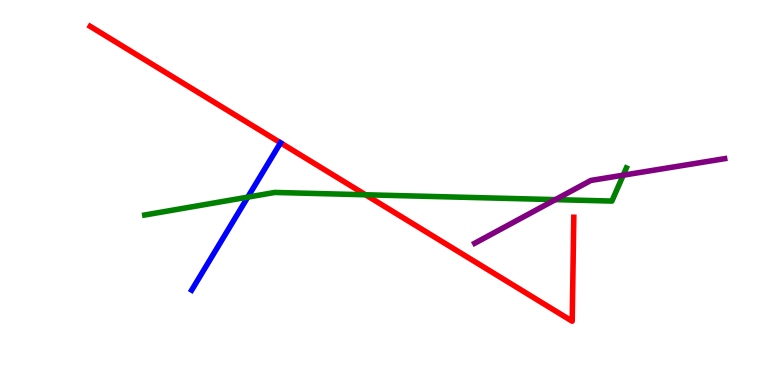[{'lines': ['blue', 'red'], 'intersections': []}, {'lines': ['green', 'red'], 'intersections': [{'x': 4.72, 'y': 4.94}]}, {'lines': ['purple', 'red'], 'intersections': []}, {'lines': ['blue', 'green'], 'intersections': [{'x': 3.2, 'y': 4.88}]}, {'lines': ['blue', 'purple'], 'intersections': []}, {'lines': ['green', 'purple'], 'intersections': [{'x': 7.17, 'y': 4.81}, {'x': 8.04, 'y': 5.45}]}]